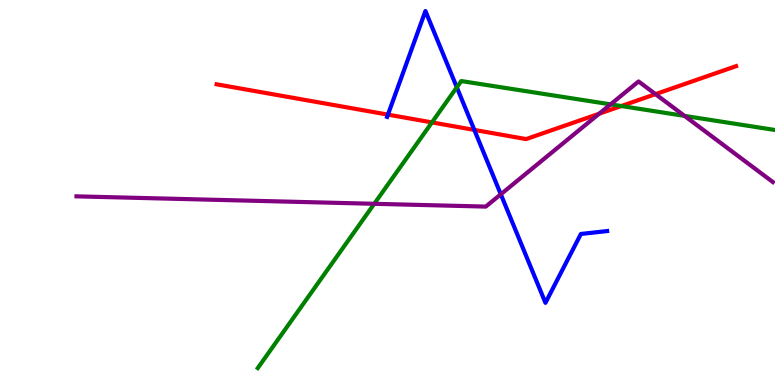[{'lines': ['blue', 'red'], 'intersections': [{'x': 5.01, 'y': 7.02}, {'x': 6.12, 'y': 6.63}]}, {'lines': ['green', 'red'], 'intersections': [{'x': 5.57, 'y': 6.82}, {'x': 8.02, 'y': 7.25}]}, {'lines': ['purple', 'red'], 'intersections': [{'x': 7.73, 'y': 7.05}, {'x': 8.46, 'y': 7.55}]}, {'lines': ['blue', 'green'], 'intersections': [{'x': 5.89, 'y': 7.73}]}, {'lines': ['blue', 'purple'], 'intersections': [{'x': 6.46, 'y': 4.95}]}, {'lines': ['green', 'purple'], 'intersections': [{'x': 4.83, 'y': 4.71}, {'x': 7.88, 'y': 7.29}, {'x': 8.83, 'y': 6.99}]}]